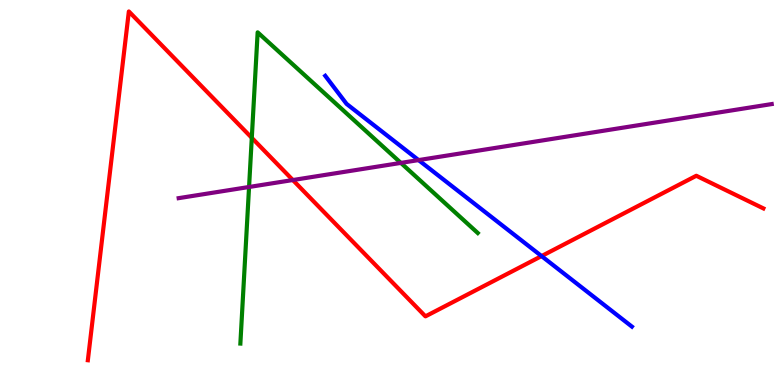[{'lines': ['blue', 'red'], 'intersections': [{'x': 6.99, 'y': 3.35}]}, {'lines': ['green', 'red'], 'intersections': [{'x': 3.25, 'y': 6.42}]}, {'lines': ['purple', 'red'], 'intersections': [{'x': 3.78, 'y': 5.32}]}, {'lines': ['blue', 'green'], 'intersections': []}, {'lines': ['blue', 'purple'], 'intersections': [{'x': 5.4, 'y': 5.84}]}, {'lines': ['green', 'purple'], 'intersections': [{'x': 3.21, 'y': 5.14}, {'x': 5.17, 'y': 5.77}]}]